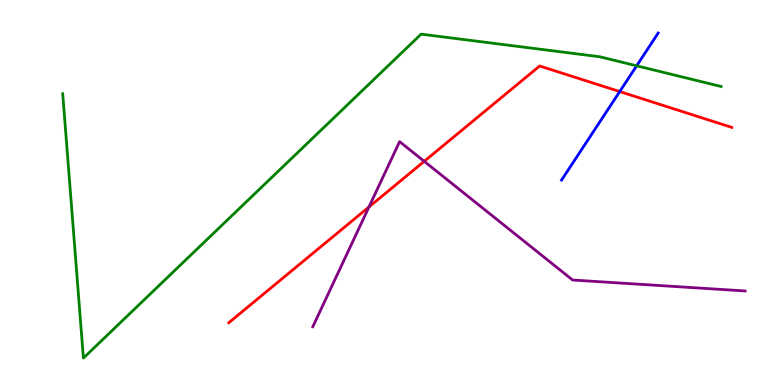[{'lines': ['blue', 'red'], 'intersections': [{'x': 8.0, 'y': 7.62}]}, {'lines': ['green', 'red'], 'intersections': []}, {'lines': ['purple', 'red'], 'intersections': [{'x': 4.76, 'y': 4.62}, {'x': 5.47, 'y': 5.81}]}, {'lines': ['blue', 'green'], 'intersections': [{'x': 8.21, 'y': 8.29}]}, {'lines': ['blue', 'purple'], 'intersections': []}, {'lines': ['green', 'purple'], 'intersections': []}]